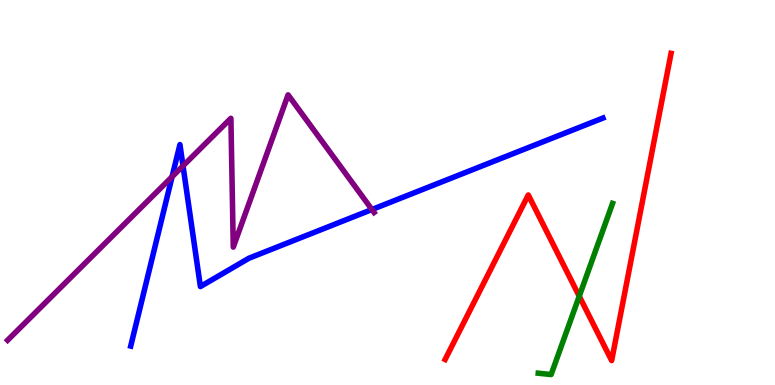[{'lines': ['blue', 'red'], 'intersections': []}, {'lines': ['green', 'red'], 'intersections': [{'x': 7.47, 'y': 2.31}]}, {'lines': ['purple', 'red'], 'intersections': []}, {'lines': ['blue', 'green'], 'intersections': []}, {'lines': ['blue', 'purple'], 'intersections': [{'x': 2.22, 'y': 5.41}, {'x': 2.36, 'y': 5.69}, {'x': 4.8, 'y': 4.56}]}, {'lines': ['green', 'purple'], 'intersections': []}]